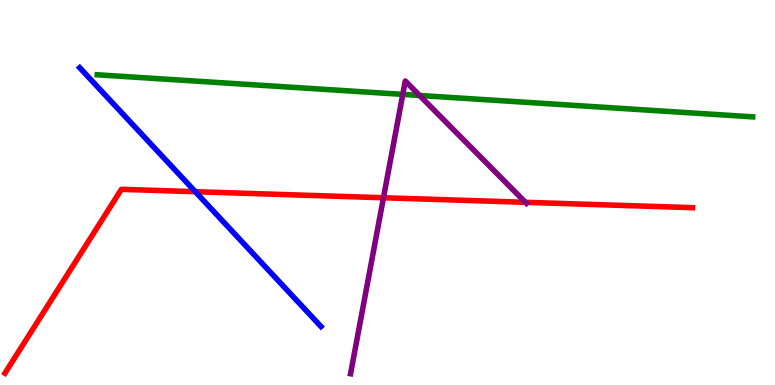[{'lines': ['blue', 'red'], 'intersections': [{'x': 2.52, 'y': 5.02}]}, {'lines': ['green', 'red'], 'intersections': []}, {'lines': ['purple', 'red'], 'intersections': [{'x': 4.95, 'y': 4.86}, {'x': 6.78, 'y': 4.75}]}, {'lines': ['blue', 'green'], 'intersections': []}, {'lines': ['blue', 'purple'], 'intersections': []}, {'lines': ['green', 'purple'], 'intersections': [{'x': 5.2, 'y': 7.55}, {'x': 5.41, 'y': 7.52}]}]